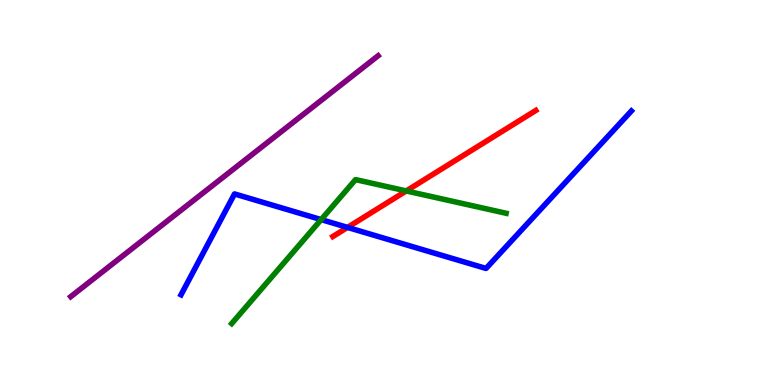[{'lines': ['blue', 'red'], 'intersections': [{'x': 4.48, 'y': 4.09}]}, {'lines': ['green', 'red'], 'intersections': [{'x': 5.24, 'y': 5.04}]}, {'lines': ['purple', 'red'], 'intersections': []}, {'lines': ['blue', 'green'], 'intersections': [{'x': 4.14, 'y': 4.3}]}, {'lines': ['blue', 'purple'], 'intersections': []}, {'lines': ['green', 'purple'], 'intersections': []}]